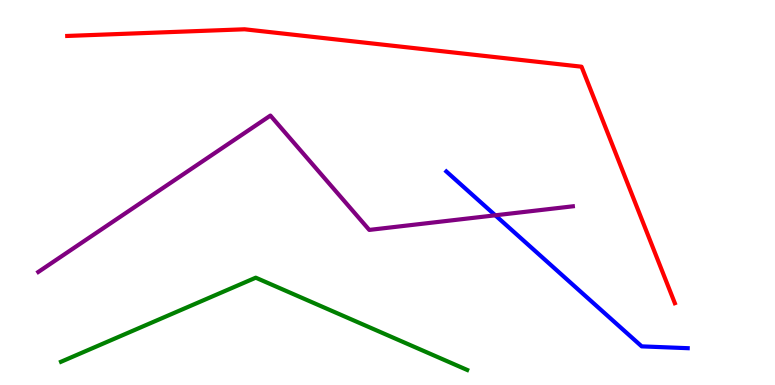[{'lines': ['blue', 'red'], 'intersections': []}, {'lines': ['green', 'red'], 'intersections': []}, {'lines': ['purple', 'red'], 'intersections': []}, {'lines': ['blue', 'green'], 'intersections': []}, {'lines': ['blue', 'purple'], 'intersections': [{'x': 6.39, 'y': 4.41}]}, {'lines': ['green', 'purple'], 'intersections': []}]